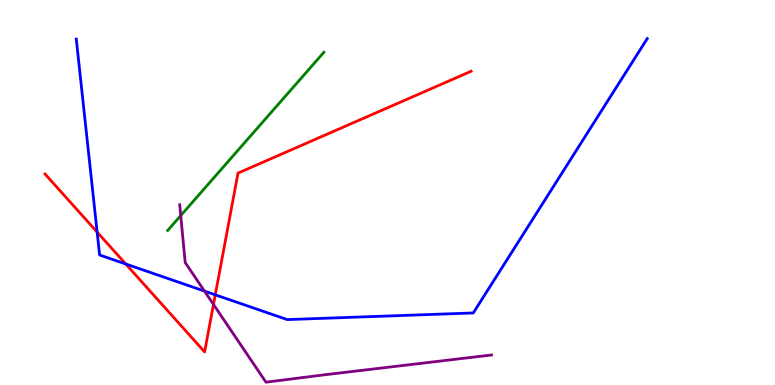[{'lines': ['blue', 'red'], 'intersections': [{'x': 1.25, 'y': 3.97}, {'x': 1.62, 'y': 3.14}, {'x': 2.78, 'y': 2.34}]}, {'lines': ['green', 'red'], 'intersections': []}, {'lines': ['purple', 'red'], 'intersections': [{'x': 2.75, 'y': 2.09}]}, {'lines': ['blue', 'green'], 'intersections': []}, {'lines': ['blue', 'purple'], 'intersections': [{'x': 2.64, 'y': 2.44}]}, {'lines': ['green', 'purple'], 'intersections': [{'x': 2.33, 'y': 4.4}]}]